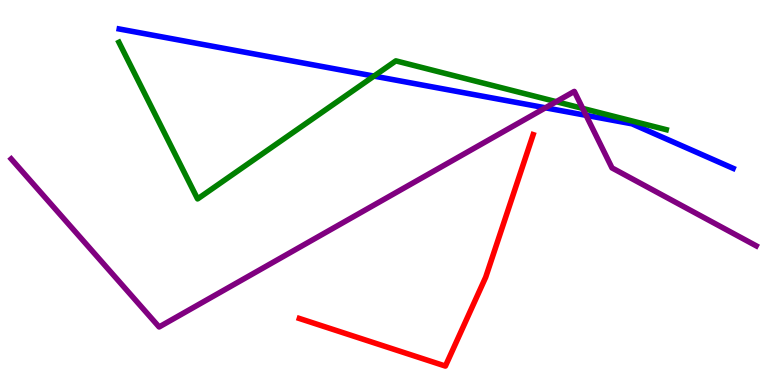[{'lines': ['blue', 'red'], 'intersections': []}, {'lines': ['green', 'red'], 'intersections': []}, {'lines': ['purple', 'red'], 'intersections': []}, {'lines': ['blue', 'green'], 'intersections': [{'x': 4.83, 'y': 8.02}]}, {'lines': ['blue', 'purple'], 'intersections': [{'x': 7.04, 'y': 7.2}, {'x': 7.56, 'y': 7.0}]}, {'lines': ['green', 'purple'], 'intersections': [{'x': 7.18, 'y': 7.36}, {'x': 7.52, 'y': 7.18}]}]